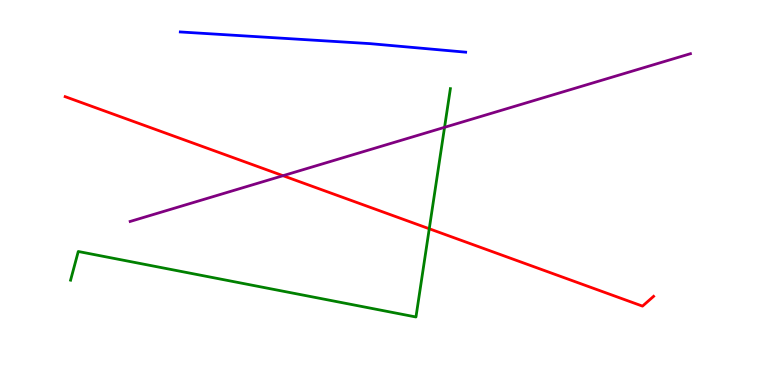[{'lines': ['blue', 'red'], 'intersections': []}, {'lines': ['green', 'red'], 'intersections': [{'x': 5.54, 'y': 4.06}]}, {'lines': ['purple', 'red'], 'intersections': [{'x': 3.65, 'y': 5.44}]}, {'lines': ['blue', 'green'], 'intersections': []}, {'lines': ['blue', 'purple'], 'intersections': []}, {'lines': ['green', 'purple'], 'intersections': [{'x': 5.74, 'y': 6.69}]}]